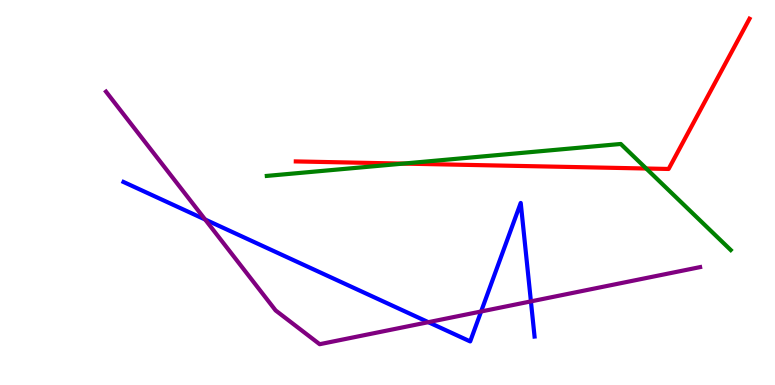[{'lines': ['blue', 'red'], 'intersections': []}, {'lines': ['green', 'red'], 'intersections': [{'x': 5.2, 'y': 5.75}, {'x': 8.34, 'y': 5.62}]}, {'lines': ['purple', 'red'], 'intersections': []}, {'lines': ['blue', 'green'], 'intersections': []}, {'lines': ['blue', 'purple'], 'intersections': [{'x': 2.65, 'y': 4.3}, {'x': 5.53, 'y': 1.63}, {'x': 6.21, 'y': 1.91}, {'x': 6.85, 'y': 2.17}]}, {'lines': ['green', 'purple'], 'intersections': []}]